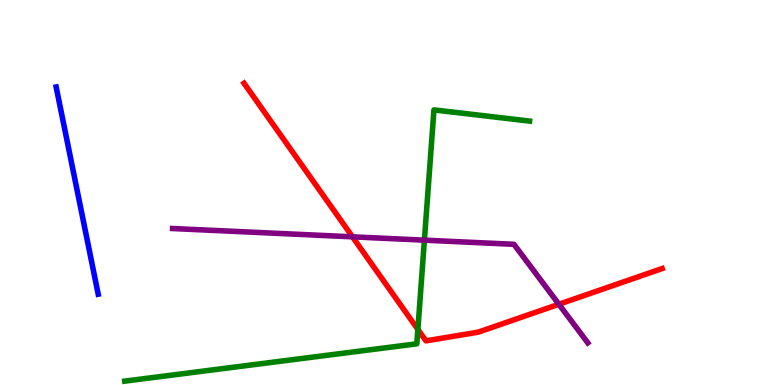[{'lines': ['blue', 'red'], 'intersections': []}, {'lines': ['green', 'red'], 'intersections': [{'x': 5.39, 'y': 1.44}]}, {'lines': ['purple', 'red'], 'intersections': [{'x': 4.55, 'y': 3.85}, {'x': 7.21, 'y': 2.1}]}, {'lines': ['blue', 'green'], 'intersections': []}, {'lines': ['blue', 'purple'], 'intersections': []}, {'lines': ['green', 'purple'], 'intersections': [{'x': 5.48, 'y': 3.76}]}]